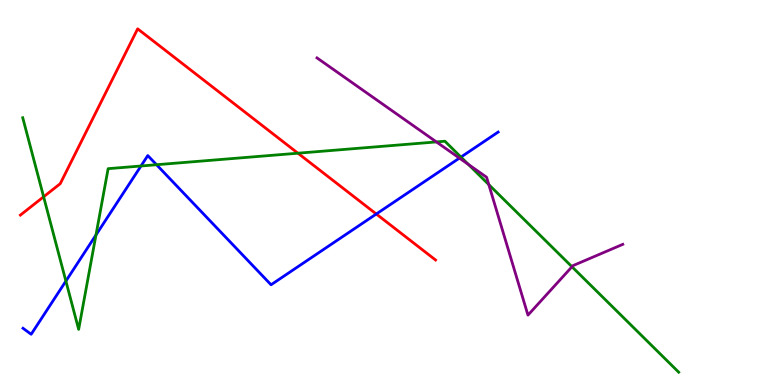[{'lines': ['blue', 'red'], 'intersections': [{'x': 4.86, 'y': 4.44}]}, {'lines': ['green', 'red'], 'intersections': [{'x': 0.563, 'y': 4.89}, {'x': 3.84, 'y': 6.02}]}, {'lines': ['purple', 'red'], 'intersections': []}, {'lines': ['blue', 'green'], 'intersections': [{'x': 0.85, 'y': 2.7}, {'x': 1.24, 'y': 3.9}, {'x': 1.82, 'y': 5.69}, {'x': 2.02, 'y': 5.72}, {'x': 5.95, 'y': 5.92}]}, {'lines': ['blue', 'purple'], 'intersections': [{'x': 5.93, 'y': 5.89}]}, {'lines': ['green', 'purple'], 'intersections': [{'x': 5.63, 'y': 6.31}, {'x': 6.04, 'y': 5.73}, {'x': 6.31, 'y': 5.21}, {'x': 7.38, 'y': 3.07}]}]